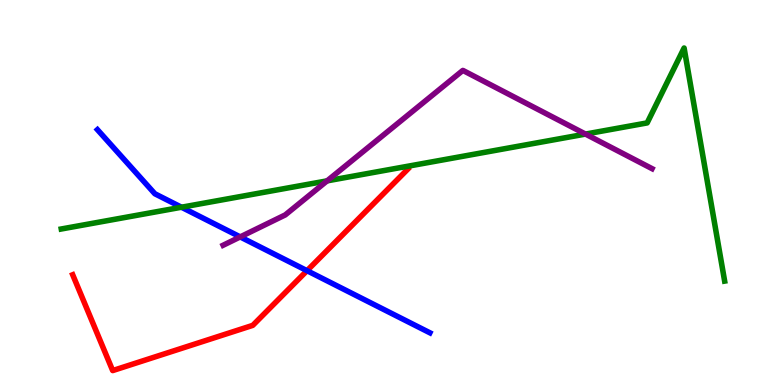[{'lines': ['blue', 'red'], 'intersections': [{'x': 3.96, 'y': 2.97}]}, {'lines': ['green', 'red'], 'intersections': []}, {'lines': ['purple', 'red'], 'intersections': []}, {'lines': ['blue', 'green'], 'intersections': [{'x': 2.34, 'y': 4.62}]}, {'lines': ['blue', 'purple'], 'intersections': [{'x': 3.1, 'y': 3.85}]}, {'lines': ['green', 'purple'], 'intersections': [{'x': 4.22, 'y': 5.3}, {'x': 7.55, 'y': 6.52}]}]